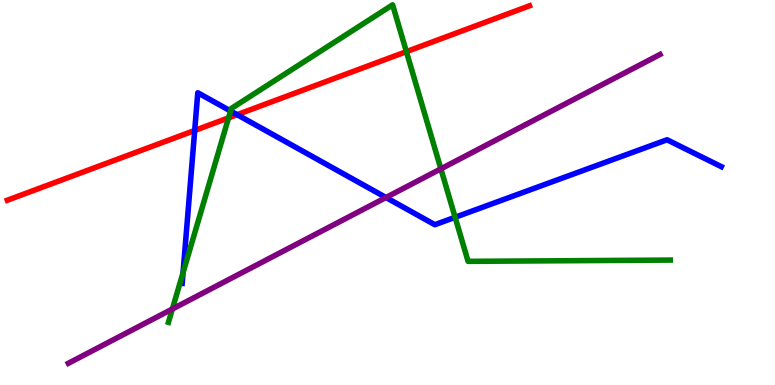[{'lines': ['blue', 'red'], 'intersections': [{'x': 2.51, 'y': 6.61}, {'x': 3.06, 'y': 7.02}]}, {'lines': ['green', 'red'], 'intersections': [{'x': 2.95, 'y': 6.94}, {'x': 5.24, 'y': 8.66}]}, {'lines': ['purple', 'red'], 'intersections': []}, {'lines': ['blue', 'green'], 'intersections': [{'x': 2.36, 'y': 2.92}, {'x': 2.98, 'y': 7.12}, {'x': 5.87, 'y': 4.36}]}, {'lines': ['blue', 'purple'], 'intersections': [{'x': 4.98, 'y': 4.87}]}, {'lines': ['green', 'purple'], 'intersections': [{'x': 2.22, 'y': 1.97}, {'x': 5.69, 'y': 5.61}]}]